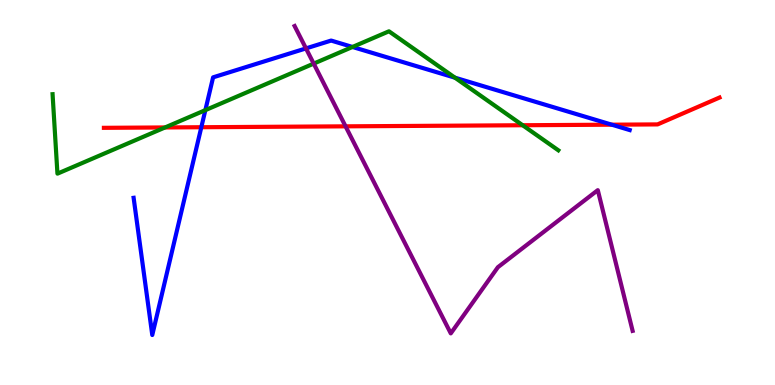[{'lines': ['blue', 'red'], 'intersections': [{'x': 2.6, 'y': 6.7}, {'x': 7.89, 'y': 6.76}]}, {'lines': ['green', 'red'], 'intersections': [{'x': 2.13, 'y': 6.69}, {'x': 6.74, 'y': 6.75}]}, {'lines': ['purple', 'red'], 'intersections': [{'x': 4.46, 'y': 6.72}]}, {'lines': ['blue', 'green'], 'intersections': [{'x': 2.65, 'y': 7.14}, {'x': 4.55, 'y': 8.78}, {'x': 5.87, 'y': 7.98}]}, {'lines': ['blue', 'purple'], 'intersections': [{'x': 3.95, 'y': 8.74}]}, {'lines': ['green', 'purple'], 'intersections': [{'x': 4.05, 'y': 8.35}]}]